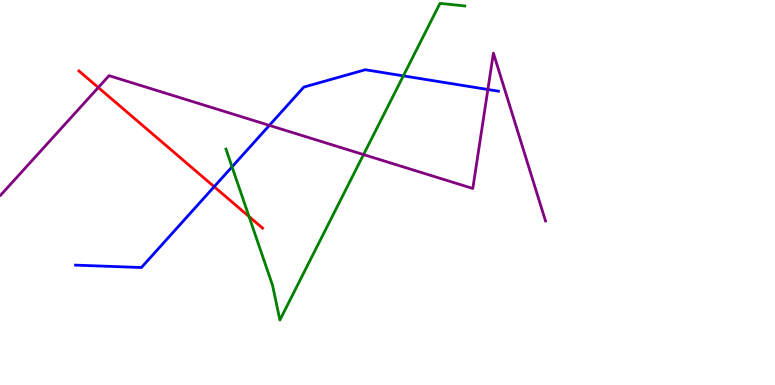[{'lines': ['blue', 'red'], 'intersections': [{'x': 2.76, 'y': 5.15}]}, {'lines': ['green', 'red'], 'intersections': [{'x': 3.21, 'y': 4.38}]}, {'lines': ['purple', 'red'], 'intersections': [{'x': 1.27, 'y': 7.73}]}, {'lines': ['blue', 'green'], 'intersections': [{'x': 2.99, 'y': 5.67}, {'x': 5.2, 'y': 8.03}]}, {'lines': ['blue', 'purple'], 'intersections': [{'x': 3.48, 'y': 6.74}, {'x': 6.3, 'y': 7.68}]}, {'lines': ['green', 'purple'], 'intersections': [{'x': 4.69, 'y': 5.98}]}]